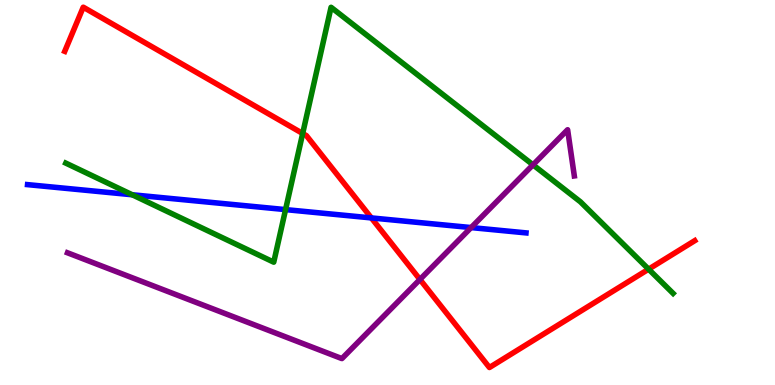[{'lines': ['blue', 'red'], 'intersections': [{'x': 4.79, 'y': 4.34}]}, {'lines': ['green', 'red'], 'intersections': [{'x': 3.91, 'y': 6.53}, {'x': 8.37, 'y': 3.01}]}, {'lines': ['purple', 'red'], 'intersections': [{'x': 5.42, 'y': 2.74}]}, {'lines': ['blue', 'green'], 'intersections': [{'x': 1.71, 'y': 4.94}, {'x': 3.68, 'y': 4.56}]}, {'lines': ['blue', 'purple'], 'intersections': [{'x': 6.08, 'y': 4.09}]}, {'lines': ['green', 'purple'], 'intersections': [{'x': 6.88, 'y': 5.72}]}]